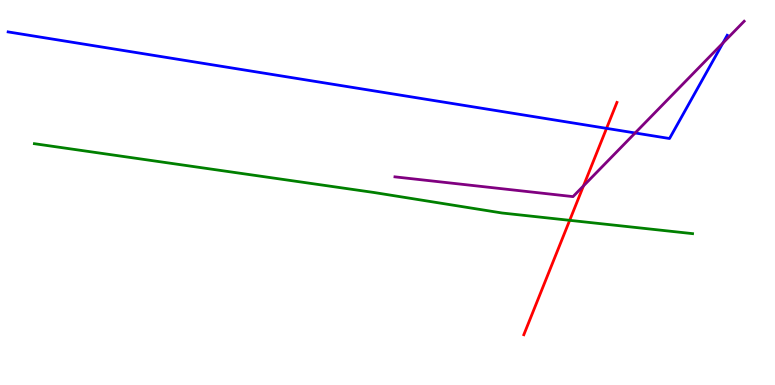[{'lines': ['blue', 'red'], 'intersections': [{'x': 7.83, 'y': 6.67}]}, {'lines': ['green', 'red'], 'intersections': [{'x': 7.35, 'y': 4.28}]}, {'lines': ['purple', 'red'], 'intersections': [{'x': 7.53, 'y': 5.17}]}, {'lines': ['blue', 'green'], 'intersections': []}, {'lines': ['blue', 'purple'], 'intersections': [{'x': 8.2, 'y': 6.55}, {'x': 9.33, 'y': 8.88}]}, {'lines': ['green', 'purple'], 'intersections': []}]